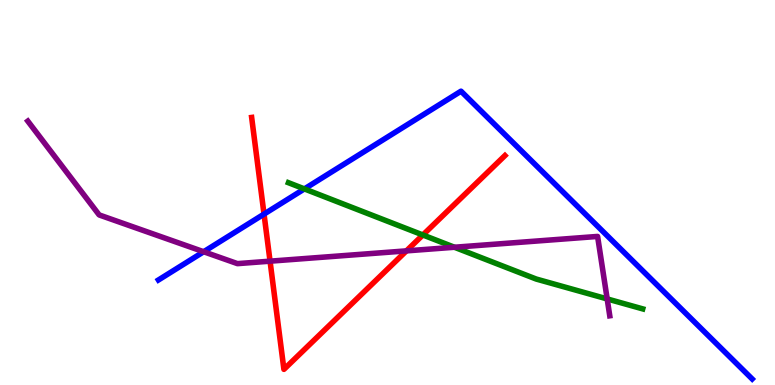[{'lines': ['blue', 'red'], 'intersections': [{'x': 3.41, 'y': 4.44}]}, {'lines': ['green', 'red'], 'intersections': [{'x': 5.46, 'y': 3.9}]}, {'lines': ['purple', 'red'], 'intersections': [{'x': 3.48, 'y': 3.22}, {'x': 5.24, 'y': 3.48}]}, {'lines': ['blue', 'green'], 'intersections': [{'x': 3.93, 'y': 5.09}]}, {'lines': ['blue', 'purple'], 'intersections': [{'x': 2.63, 'y': 3.46}]}, {'lines': ['green', 'purple'], 'intersections': [{'x': 5.86, 'y': 3.58}, {'x': 7.83, 'y': 2.24}]}]